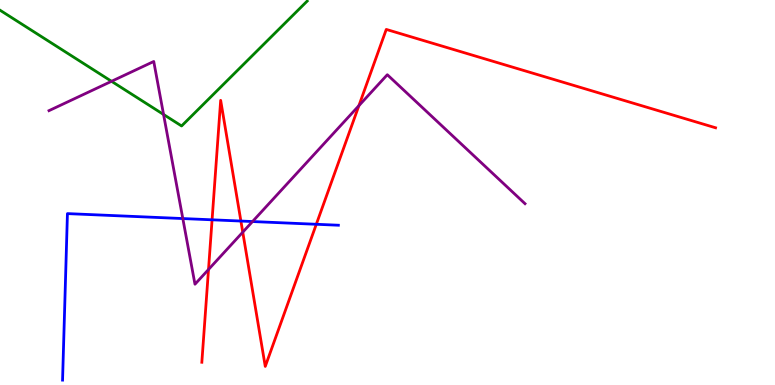[{'lines': ['blue', 'red'], 'intersections': [{'x': 2.74, 'y': 4.29}, {'x': 3.11, 'y': 4.26}, {'x': 4.08, 'y': 4.17}]}, {'lines': ['green', 'red'], 'intersections': []}, {'lines': ['purple', 'red'], 'intersections': [{'x': 2.69, 'y': 3.0}, {'x': 3.13, 'y': 3.97}, {'x': 4.63, 'y': 7.26}]}, {'lines': ['blue', 'green'], 'intersections': []}, {'lines': ['blue', 'purple'], 'intersections': [{'x': 2.36, 'y': 4.32}, {'x': 3.26, 'y': 4.25}]}, {'lines': ['green', 'purple'], 'intersections': [{'x': 1.44, 'y': 7.89}, {'x': 2.11, 'y': 7.03}]}]